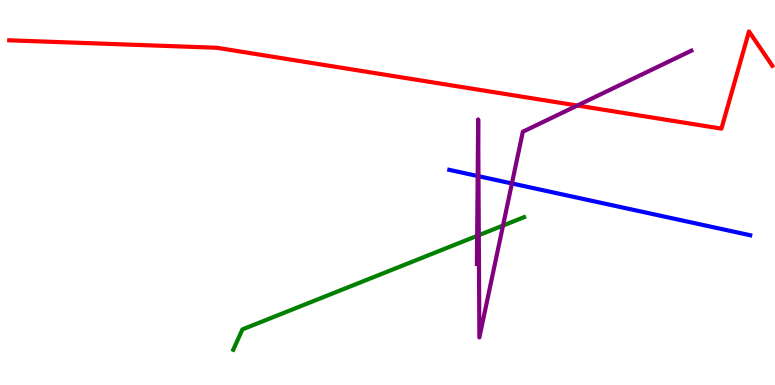[{'lines': ['blue', 'red'], 'intersections': []}, {'lines': ['green', 'red'], 'intersections': []}, {'lines': ['purple', 'red'], 'intersections': [{'x': 7.45, 'y': 7.26}]}, {'lines': ['blue', 'green'], 'intersections': []}, {'lines': ['blue', 'purple'], 'intersections': [{'x': 6.16, 'y': 5.43}, {'x': 6.17, 'y': 5.42}, {'x': 6.61, 'y': 5.23}]}, {'lines': ['green', 'purple'], 'intersections': [{'x': 6.16, 'y': 3.87}, {'x': 6.18, 'y': 3.89}, {'x': 6.49, 'y': 4.14}]}]